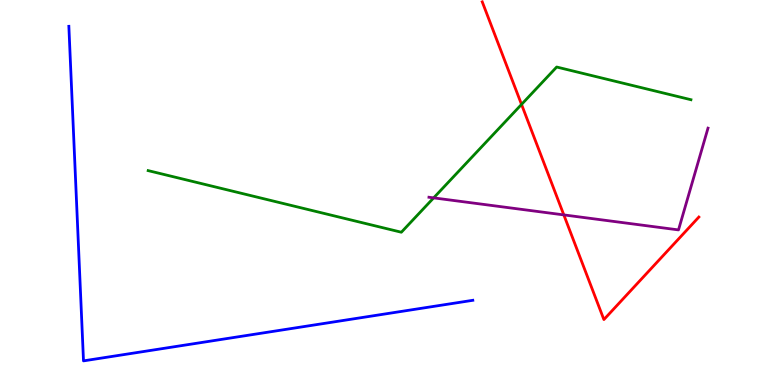[{'lines': ['blue', 'red'], 'intersections': []}, {'lines': ['green', 'red'], 'intersections': [{'x': 6.73, 'y': 7.29}]}, {'lines': ['purple', 'red'], 'intersections': [{'x': 7.28, 'y': 4.42}]}, {'lines': ['blue', 'green'], 'intersections': []}, {'lines': ['blue', 'purple'], 'intersections': []}, {'lines': ['green', 'purple'], 'intersections': [{'x': 5.6, 'y': 4.86}]}]